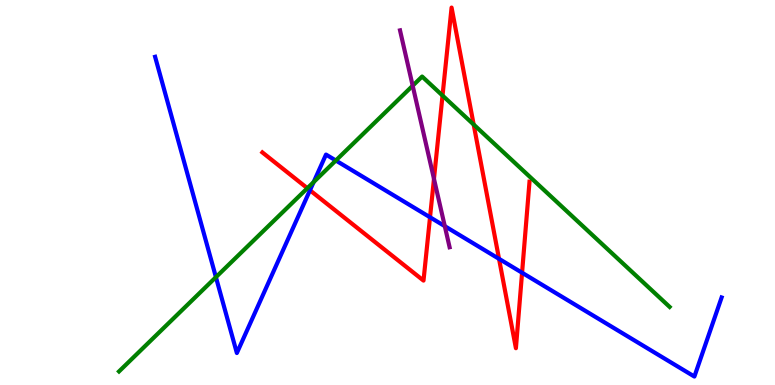[{'lines': ['blue', 'red'], 'intersections': [{'x': 4.0, 'y': 5.06}, {'x': 5.55, 'y': 4.36}, {'x': 6.44, 'y': 3.28}, {'x': 6.74, 'y': 2.92}]}, {'lines': ['green', 'red'], 'intersections': [{'x': 3.97, 'y': 5.11}, {'x': 5.71, 'y': 7.52}, {'x': 6.11, 'y': 6.77}]}, {'lines': ['purple', 'red'], 'intersections': [{'x': 5.6, 'y': 5.35}]}, {'lines': ['blue', 'green'], 'intersections': [{'x': 2.79, 'y': 2.8}, {'x': 4.05, 'y': 5.27}, {'x': 4.33, 'y': 5.83}]}, {'lines': ['blue', 'purple'], 'intersections': [{'x': 5.74, 'y': 4.13}]}, {'lines': ['green', 'purple'], 'intersections': [{'x': 5.32, 'y': 7.77}]}]